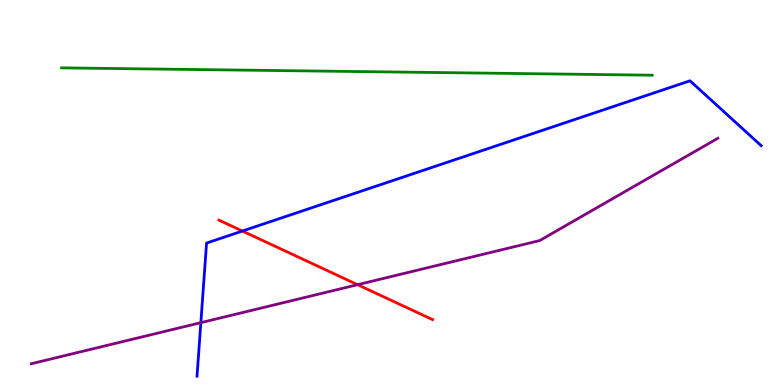[{'lines': ['blue', 'red'], 'intersections': [{'x': 3.13, 'y': 4.0}]}, {'lines': ['green', 'red'], 'intersections': []}, {'lines': ['purple', 'red'], 'intersections': [{'x': 4.61, 'y': 2.61}]}, {'lines': ['blue', 'green'], 'intersections': []}, {'lines': ['blue', 'purple'], 'intersections': [{'x': 2.59, 'y': 1.62}]}, {'lines': ['green', 'purple'], 'intersections': []}]